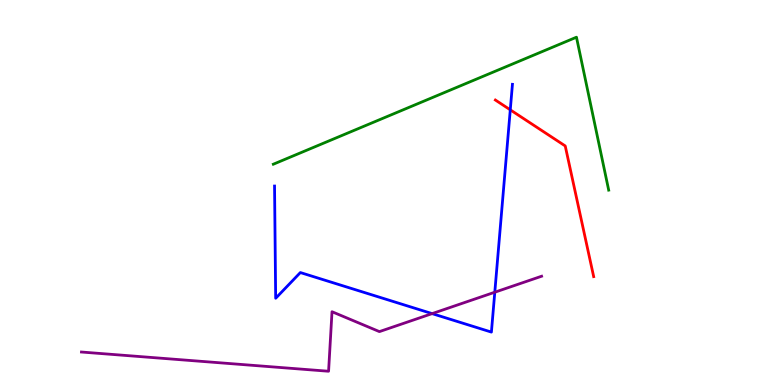[{'lines': ['blue', 'red'], 'intersections': [{'x': 6.58, 'y': 7.15}]}, {'lines': ['green', 'red'], 'intersections': []}, {'lines': ['purple', 'red'], 'intersections': []}, {'lines': ['blue', 'green'], 'intersections': []}, {'lines': ['blue', 'purple'], 'intersections': [{'x': 5.58, 'y': 1.85}, {'x': 6.38, 'y': 2.41}]}, {'lines': ['green', 'purple'], 'intersections': []}]